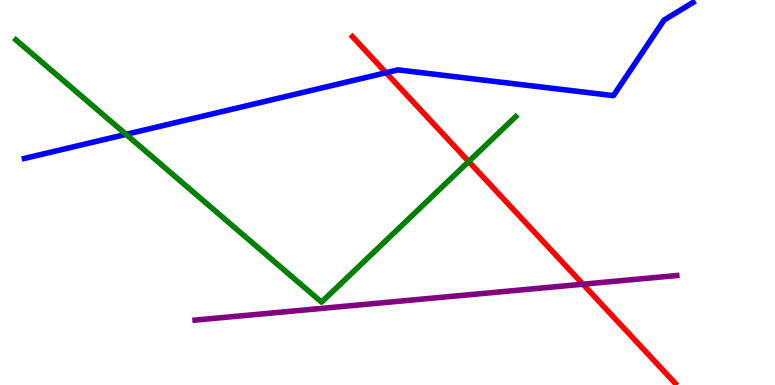[{'lines': ['blue', 'red'], 'intersections': [{'x': 4.98, 'y': 8.11}]}, {'lines': ['green', 'red'], 'intersections': [{'x': 6.05, 'y': 5.8}]}, {'lines': ['purple', 'red'], 'intersections': [{'x': 7.52, 'y': 2.62}]}, {'lines': ['blue', 'green'], 'intersections': [{'x': 1.63, 'y': 6.51}]}, {'lines': ['blue', 'purple'], 'intersections': []}, {'lines': ['green', 'purple'], 'intersections': []}]